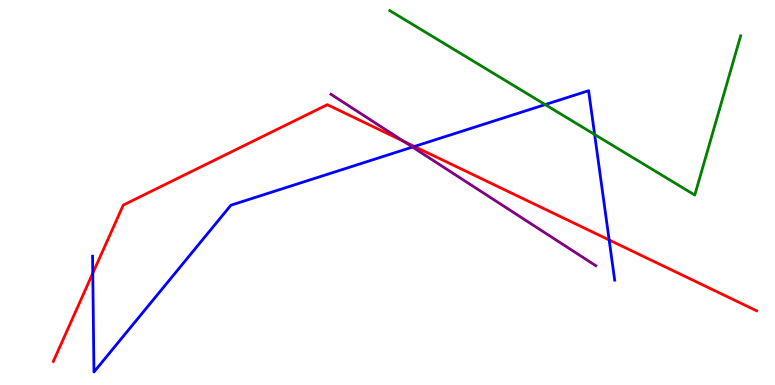[{'lines': ['blue', 'red'], 'intersections': [{'x': 1.2, 'y': 2.9}, {'x': 5.35, 'y': 6.2}, {'x': 7.86, 'y': 3.77}]}, {'lines': ['green', 'red'], 'intersections': []}, {'lines': ['purple', 'red'], 'intersections': [{'x': 5.21, 'y': 6.33}]}, {'lines': ['blue', 'green'], 'intersections': [{'x': 7.03, 'y': 7.28}, {'x': 7.67, 'y': 6.51}]}, {'lines': ['blue', 'purple'], 'intersections': [{'x': 5.32, 'y': 6.18}]}, {'lines': ['green', 'purple'], 'intersections': []}]